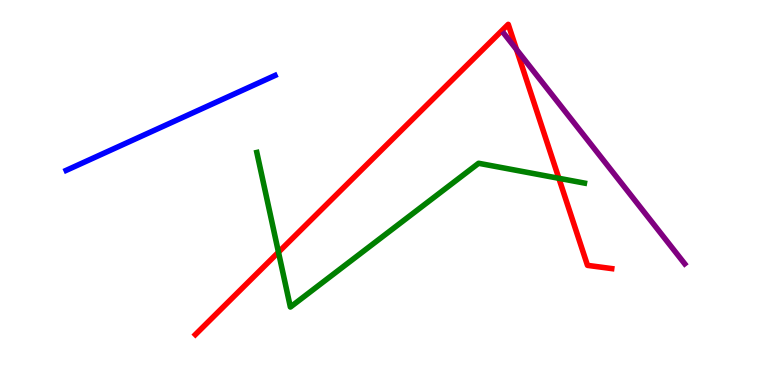[{'lines': ['blue', 'red'], 'intersections': []}, {'lines': ['green', 'red'], 'intersections': [{'x': 3.59, 'y': 3.45}, {'x': 7.21, 'y': 5.37}]}, {'lines': ['purple', 'red'], 'intersections': [{'x': 6.66, 'y': 8.71}]}, {'lines': ['blue', 'green'], 'intersections': []}, {'lines': ['blue', 'purple'], 'intersections': []}, {'lines': ['green', 'purple'], 'intersections': []}]